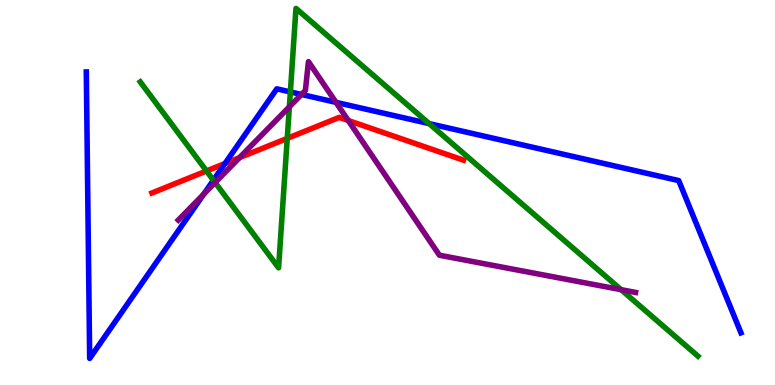[{'lines': ['blue', 'red'], 'intersections': [{'x': 2.9, 'y': 5.75}]}, {'lines': ['green', 'red'], 'intersections': [{'x': 2.66, 'y': 5.56}, {'x': 3.71, 'y': 6.41}]}, {'lines': ['purple', 'red'], 'intersections': [{'x': 3.09, 'y': 5.91}, {'x': 4.49, 'y': 6.87}]}, {'lines': ['blue', 'green'], 'intersections': [{'x': 2.75, 'y': 5.32}, {'x': 3.75, 'y': 7.61}, {'x': 5.54, 'y': 6.79}]}, {'lines': ['blue', 'purple'], 'intersections': [{'x': 2.63, 'y': 4.96}, {'x': 3.89, 'y': 7.55}, {'x': 4.34, 'y': 7.34}]}, {'lines': ['green', 'purple'], 'intersections': [{'x': 2.78, 'y': 5.26}, {'x': 3.73, 'y': 7.23}, {'x': 8.01, 'y': 2.48}]}]